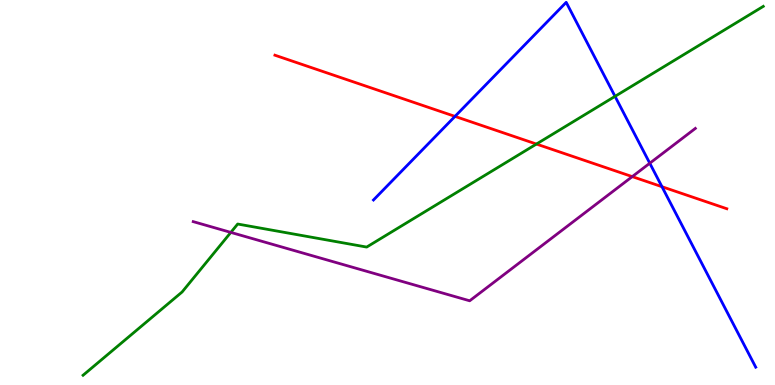[{'lines': ['blue', 'red'], 'intersections': [{'x': 5.87, 'y': 6.98}, {'x': 8.54, 'y': 5.15}]}, {'lines': ['green', 'red'], 'intersections': [{'x': 6.92, 'y': 6.26}]}, {'lines': ['purple', 'red'], 'intersections': [{'x': 8.16, 'y': 5.41}]}, {'lines': ['blue', 'green'], 'intersections': [{'x': 7.94, 'y': 7.5}]}, {'lines': ['blue', 'purple'], 'intersections': [{'x': 8.38, 'y': 5.76}]}, {'lines': ['green', 'purple'], 'intersections': [{'x': 2.98, 'y': 3.96}]}]